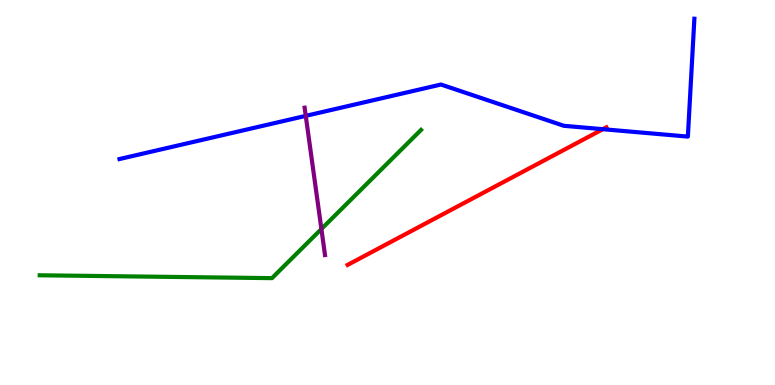[{'lines': ['blue', 'red'], 'intersections': [{'x': 7.78, 'y': 6.64}]}, {'lines': ['green', 'red'], 'intersections': []}, {'lines': ['purple', 'red'], 'intersections': []}, {'lines': ['blue', 'green'], 'intersections': []}, {'lines': ['blue', 'purple'], 'intersections': [{'x': 3.95, 'y': 6.99}]}, {'lines': ['green', 'purple'], 'intersections': [{'x': 4.15, 'y': 4.05}]}]